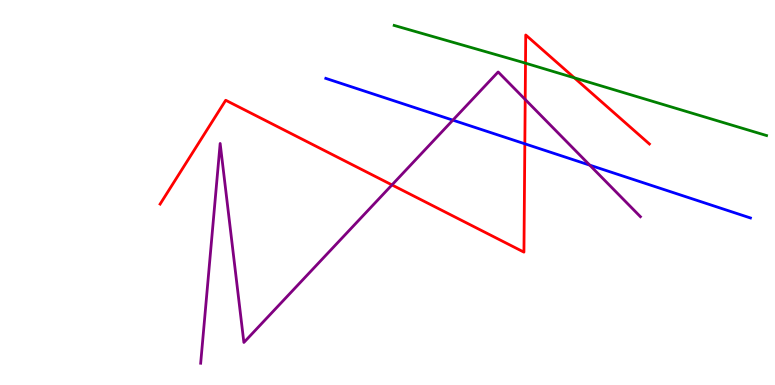[{'lines': ['blue', 'red'], 'intersections': [{'x': 6.77, 'y': 6.26}]}, {'lines': ['green', 'red'], 'intersections': [{'x': 6.78, 'y': 8.36}, {'x': 7.41, 'y': 7.98}]}, {'lines': ['purple', 'red'], 'intersections': [{'x': 5.06, 'y': 5.2}, {'x': 6.78, 'y': 7.42}]}, {'lines': ['blue', 'green'], 'intersections': []}, {'lines': ['blue', 'purple'], 'intersections': [{'x': 5.84, 'y': 6.88}, {'x': 7.61, 'y': 5.71}]}, {'lines': ['green', 'purple'], 'intersections': []}]